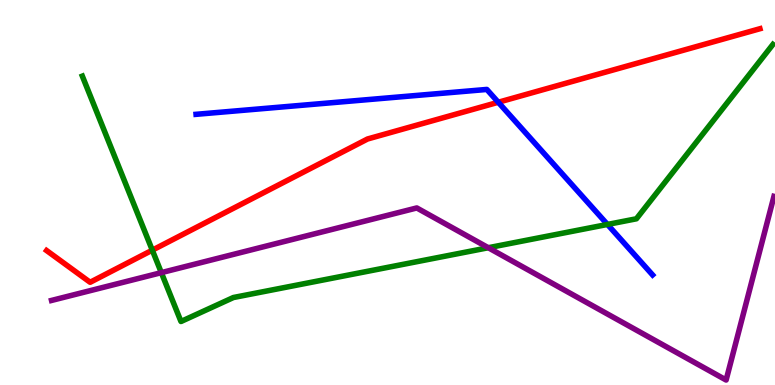[{'lines': ['blue', 'red'], 'intersections': [{'x': 6.43, 'y': 7.34}]}, {'lines': ['green', 'red'], 'intersections': [{'x': 1.97, 'y': 3.5}]}, {'lines': ['purple', 'red'], 'intersections': []}, {'lines': ['blue', 'green'], 'intersections': [{'x': 7.84, 'y': 4.17}]}, {'lines': ['blue', 'purple'], 'intersections': []}, {'lines': ['green', 'purple'], 'intersections': [{'x': 2.08, 'y': 2.92}, {'x': 6.3, 'y': 3.57}]}]